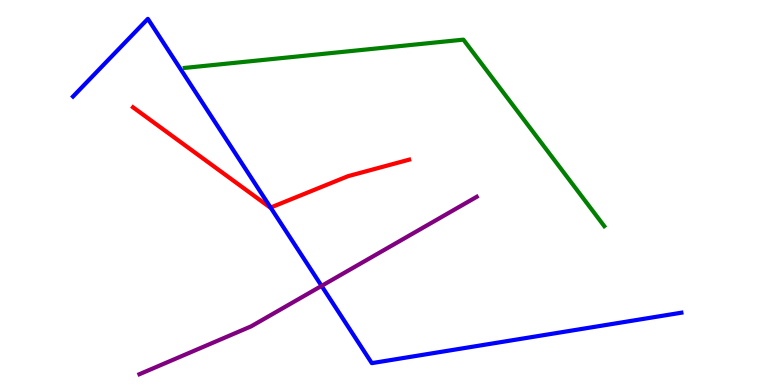[{'lines': ['blue', 'red'], 'intersections': [{'x': 3.49, 'y': 4.61}]}, {'lines': ['green', 'red'], 'intersections': []}, {'lines': ['purple', 'red'], 'intersections': []}, {'lines': ['blue', 'green'], 'intersections': []}, {'lines': ['blue', 'purple'], 'intersections': [{'x': 4.15, 'y': 2.57}]}, {'lines': ['green', 'purple'], 'intersections': []}]